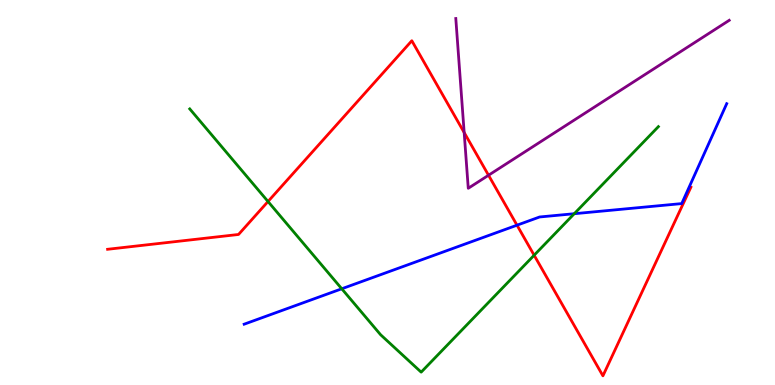[{'lines': ['blue', 'red'], 'intersections': [{'x': 6.67, 'y': 4.15}]}, {'lines': ['green', 'red'], 'intersections': [{'x': 3.46, 'y': 4.77}, {'x': 6.89, 'y': 3.37}]}, {'lines': ['purple', 'red'], 'intersections': [{'x': 5.99, 'y': 6.56}, {'x': 6.3, 'y': 5.45}]}, {'lines': ['blue', 'green'], 'intersections': [{'x': 4.41, 'y': 2.5}, {'x': 7.41, 'y': 4.45}]}, {'lines': ['blue', 'purple'], 'intersections': []}, {'lines': ['green', 'purple'], 'intersections': []}]